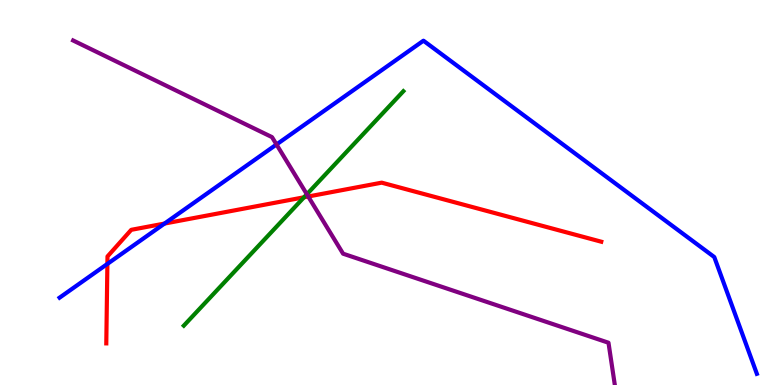[{'lines': ['blue', 'red'], 'intersections': [{'x': 1.39, 'y': 3.15}, {'x': 2.12, 'y': 4.19}]}, {'lines': ['green', 'red'], 'intersections': [{'x': 3.92, 'y': 4.88}]}, {'lines': ['purple', 'red'], 'intersections': [{'x': 3.98, 'y': 4.9}]}, {'lines': ['blue', 'green'], 'intersections': []}, {'lines': ['blue', 'purple'], 'intersections': [{'x': 3.57, 'y': 6.25}]}, {'lines': ['green', 'purple'], 'intersections': [{'x': 3.96, 'y': 4.95}]}]